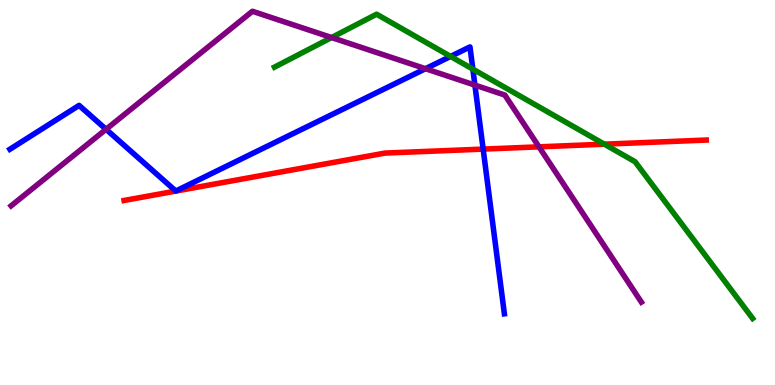[{'lines': ['blue', 'red'], 'intersections': [{'x': 6.23, 'y': 6.13}]}, {'lines': ['green', 'red'], 'intersections': [{'x': 7.8, 'y': 6.25}]}, {'lines': ['purple', 'red'], 'intersections': [{'x': 6.95, 'y': 6.19}]}, {'lines': ['blue', 'green'], 'intersections': [{'x': 5.81, 'y': 8.53}, {'x': 6.1, 'y': 8.2}]}, {'lines': ['blue', 'purple'], 'intersections': [{'x': 1.37, 'y': 6.64}, {'x': 5.49, 'y': 8.22}, {'x': 6.13, 'y': 7.79}]}, {'lines': ['green', 'purple'], 'intersections': [{'x': 4.28, 'y': 9.02}]}]